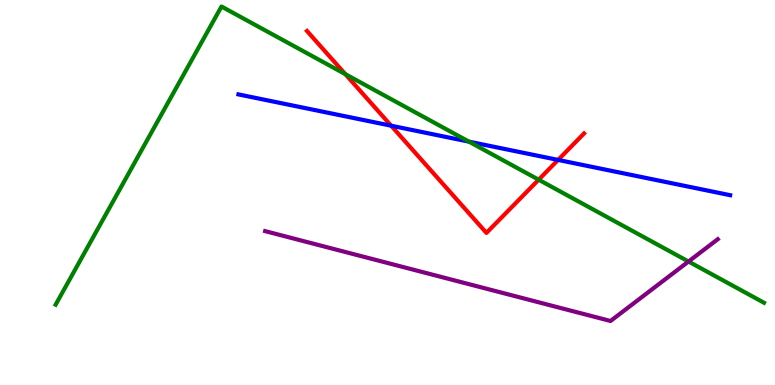[{'lines': ['blue', 'red'], 'intersections': [{'x': 5.05, 'y': 6.73}, {'x': 7.2, 'y': 5.85}]}, {'lines': ['green', 'red'], 'intersections': [{'x': 4.46, 'y': 8.07}, {'x': 6.95, 'y': 5.33}]}, {'lines': ['purple', 'red'], 'intersections': []}, {'lines': ['blue', 'green'], 'intersections': [{'x': 6.05, 'y': 6.32}]}, {'lines': ['blue', 'purple'], 'intersections': []}, {'lines': ['green', 'purple'], 'intersections': [{'x': 8.88, 'y': 3.21}]}]